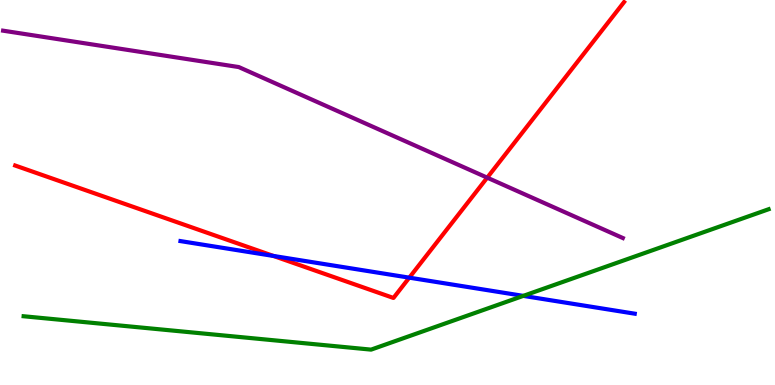[{'lines': ['blue', 'red'], 'intersections': [{'x': 3.53, 'y': 3.35}, {'x': 5.28, 'y': 2.79}]}, {'lines': ['green', 'red'], 'intersections': []}, {'lines': ['purple', 'red'], 'intersections': [{'x': 6.29, 'y': 5.39}]}, {'lines': ['blue', 'green'], 'intersections': [{'x': 6.75, 'y': 2.31}]}, {'lines': ['blue', 'purple'], 'intersections': []}, {'lines': ['green', 'purple'], 'intersections': []}]